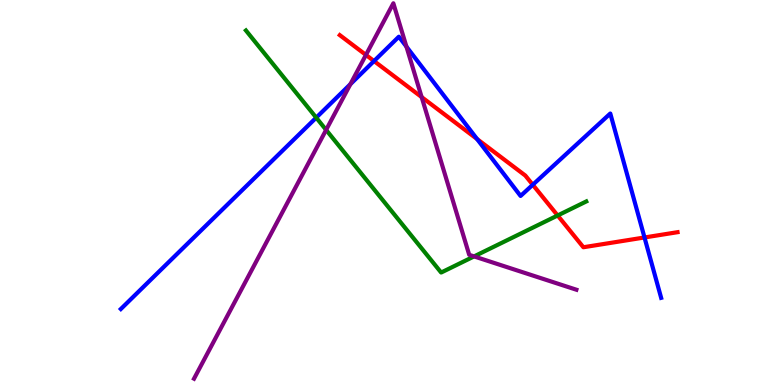[{'lines': ['blue', 'red'], 'intersections': [{'x': 4.83, 'y': 8.41}, {'x': 6.16, 'y': 6.39}, {'x': 6.87, 'y': 5.2}, {'x': 8.32, 'y': 3.83}]}, {'lines': ['green', 'red'], 'intersections': [{'x': 7.2, 'y': 4.4}]}, {'lines': ['purple', 'red'], 'intersections': [{'x': 4.72, 'y': 8.57}, {'x': 5.44, 'y': 7.48}]}, {'lines': ['blue', 'green'], 'intersections': [{'x': 4.08, 'y': 6.94}]}, {'lines': ['blue', 'purple'], 'intersections': [{'x': 4.52, 'y': 7.81}, {'x': 5.24, 'y': 8.79}]}, {'lines': ['green', 'purple'], 'intersections': [{'x': 4.21, 'y': 6.63}, {'x': 6.12, 'y': 3.34}]}]